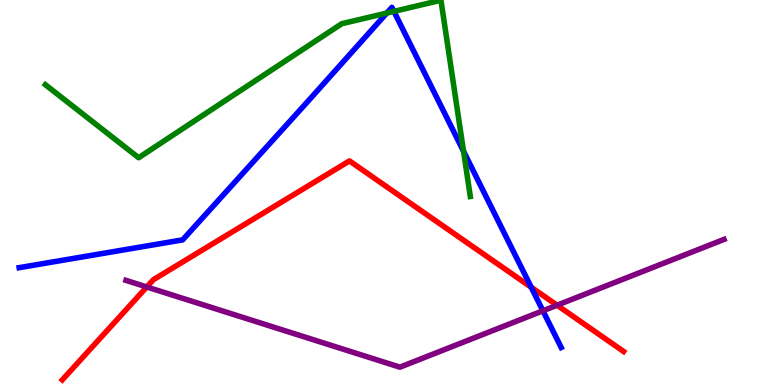[{'lines': ['blue', 'red'], 'intersections': [{'x': 6.85, 'y': 2.54}]}, {'lines': ['green', 'red'], 'intersections': []}, {'lines': ['purple', 'red'], 'intersections': [{'x': 1.89, 'y': 2.55}, {'x': 7.19, 'y': 2.07}]}, {'lines': ['blue', 'green'], 'intersections': [{'x': 4.99, 'y': 9.66}, {'x': 5.08, 'y': 9.7}, {'x': 5.98, 'y': 6.07}]}, {'lines': ['blue', 'purple'], 'intersections': [{'x': 7.01, 'y': 1.93}]}, {'lines': ['green', 'purple'], 'intersections': []}]